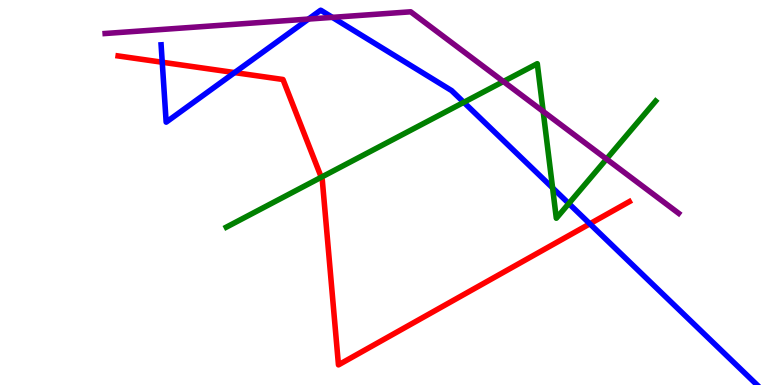[{'lines': ['blue', 'red'], 'intersections': [{'x': 2.09, 'y': 8.38}, {'x': 3.03, 'y': 8.11}, {'x': 7.61, 'y': 4.19}]}, {'lines': ['green', 'red'], 'intersections': [{'x': 4.15, 'y': 5.4}]}, {'lines': ['purple', 'red'], 'intersections': []}, {'lines': ['blue', 'green'], 'intersections': [{'x': 5.98, 'y': 7.34}, {'x': 7.13, 'y': 5.12}, {'x': 7.34, 'y': 4.71}]}, {'lines': ['blue', 'purple'], 'intersections': [{'x': 3.98, 'y': 9.5}, {'x': 4.29, 'y': 9.55}]}, {'lines': ['green', 'purple'], 'intersections': [{'x': 6.5, 'y': 7.88}, {'x': 7.01, 'y': 7.11}, {'x': 7.83, 'y': 5.87}]}]